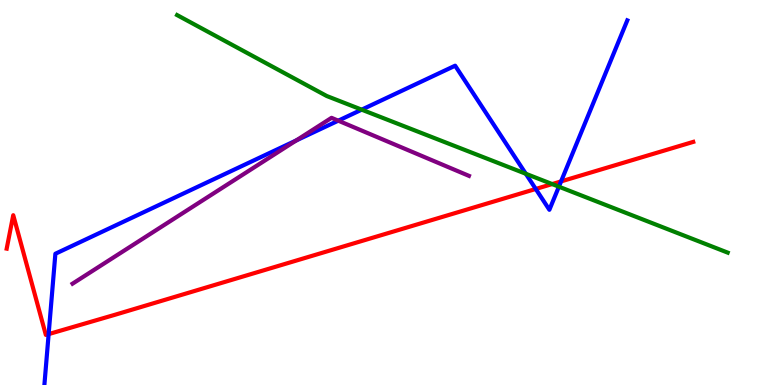[{'lines': ['blue', 'red'], 'intersections': [{'x': 0.628, 'y': 1.32}, {'x': 6.91, 'y': 5.09}, {'x': 7.24, 'y': 5.29}]}, {'lines': ['green', 'red'], 'intersections': [{'x': 7.12, 'y': 5.22}]}, {'lines': ['purple', 'red'], 'intersections': []}, {'lines': ['blue', 'green'], 'intersections': [{'x': 4.67, 'y': 7.15}, {'x': 6.78, 'y': 5.49}, {'x': 7.21, 'y': 5.15}]}, {'lines': ['blue', 'purple'], 'intersections': [{'x': 3.82, 'y': 6.35}, {'x': 4.36, 'y': 6.87}]}, {'lines': ['green', 'purple'], 'intersections': []}]